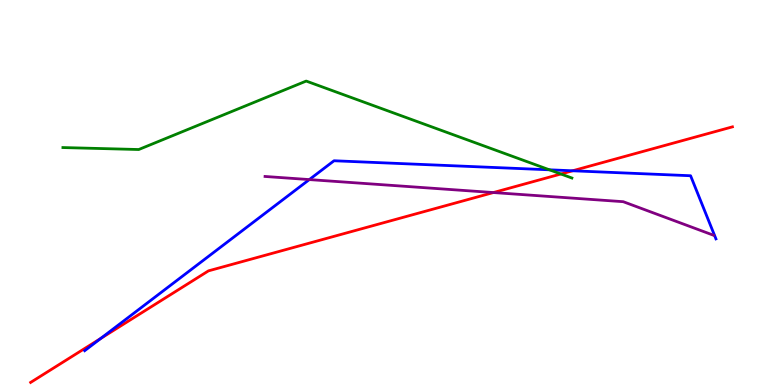[{'lines': ['blue', 'red'], 'intersections': [{'x': 1.3, 'y': 1.21}, {'x': 7.39, 'y': 5.56}]}, {'lines': ['green', 'red'], 'intersections': [{'x': 7.24, 'y': 5.48}]}, {'lines': ['purple', 'red'], 'intersections': [{'x': 6.37, 'y': 5.0}]}, {'lines': ['blue', 'green'], 'intersections': [{'x': 7.09, 'y': 5.59}]}, {'lines': ['blue', 'purple'], 'intersections': [{'x': 3.99, 'y': 5.34}]}, {'lines': ['green', 'purple'], 'intersections': []}]